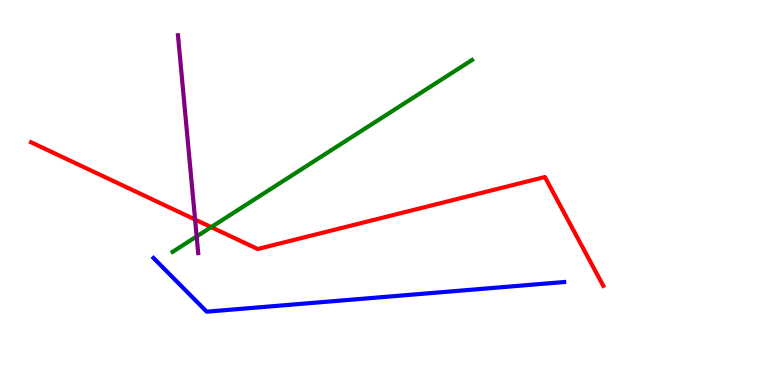[{'lines': ['blue', 'red'], 'intersections': []}, {'lines': ['green', 'red'], 'intersections': [{'x': 2.73, 'y': 4.1}]}, {'lines': ['purple', 'red'], 'intersections': [{'x': 2.52, 'y': 4.3}]}, {'lines': ['blue', 'green'], 'intersections': []}, {'lines': ['blue', 'purple'], 'intersections': []}, {'lines': ['green', 'purple'], 'intersections': [{'x': 2.54, 'y': 3.86}]}]